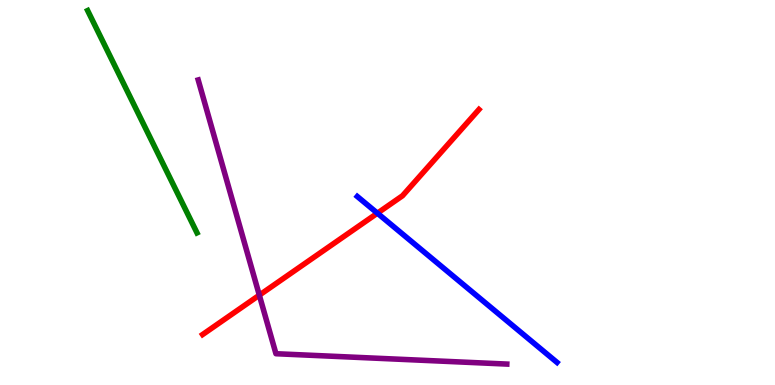[{'lines': ['blue', 'red'], 'intersections': [{'x': 4.87, 'y': 4.46}]}, {'lines': ['green', 'red'], 'intersections': []}, {'lines': ['purple', 'red'], 'intersections': [{'x': 3.35, 'y': 2.33}]}, {'lines': ['blue', 'green'], 'intersections': []}, {'lines': ['blue', 'purple'], 'intersections': []}, {'lines': ['green', 'purple'], 'intersections': []}]